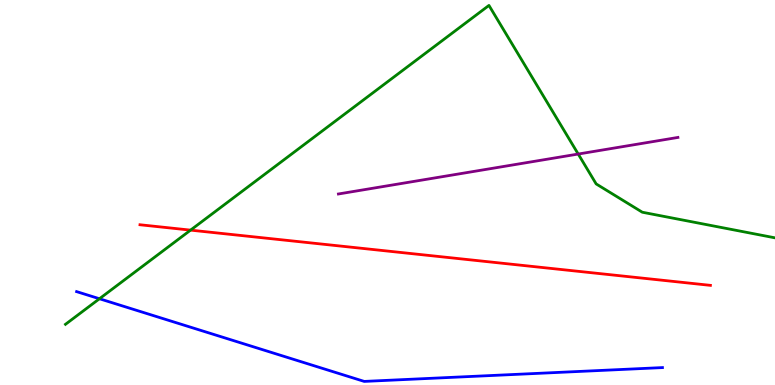[{'lines': ['blue', 'red'], 'intersections': []}, {'lines': ['green', 'red'], 'intersections': [{'x': 2.46, 'y': 4.02}]}, {'lines': ['purple', 'red'], 'intersections': []}, {'lines': ['blue', 'green'], 'intersections': [{'x': 1.28, 'y': 2.24}]}, {'lines': ['blue', 'purple'], 'intersections': []}, {'lines': ['green', 'purple'], 'intersections': [{'x': 7.46, 'y': 6.0}]}]